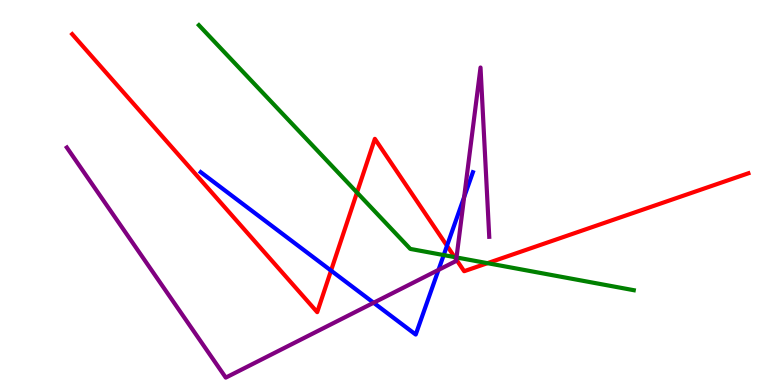[{'lines': ['blue', 'red'], 'intersections': [{'x': 4.27, 'y': 2.97}, {'x': 5.77, 'y': 3.62}]}, {'lines': ['green', 'red'], 'intersections': [{'x': 4.61, 'y': 5.0}, {'x': 5.87, 'y': 3.32}, {'x': 6.29, 'y': 3.16}]}, {'lines': ['purple', 'red'], 'intersections': [{'x': 5.89, 'y': 3.26}]}, {'lines': ['blue', 'green'], 'intersections': [{'x': 5.73, 'y': 3.37}]}, {'lines': ['blue', 'purple'], 'intersections': [{'x': 4.82, 'y': 2.14}, {'x': 5.66, 'y': 2.99}, {'x': 5.99, 'y': 4.88}]}, {'lines': ['green', 'purple'], 'intersections': [{'x': 5.89, 'y': 3.31}]}]